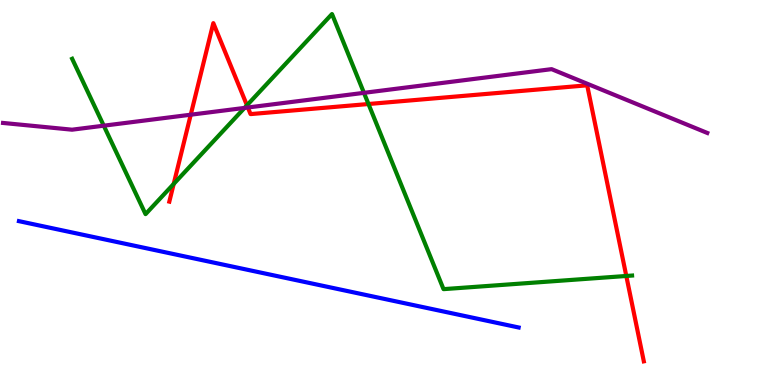[{'lines': ['blue', 'red'], 'intersections': []}, {'lines': ['green', 'red'], 'intersections': [{'x': 2.24, 'y': 5.22}, {'x': 3.19, 'y': 7.26}, {'x': 4.75, 'y': 7.3}, {'x': 8.08, 'y': 2.83}]}, {'lines': ['purple', 'red'], 'intersections': [{'x': 2.46, 'y': 7.02}, {'x': 3.2, 'y': 7.21}]}, {'lines': ['blue', 'green'], 'intersections': []}, {'lines': ['blue', 'purple'], 'intersections': []}, {'lines': ['green', 'purple'], 'intersections': [{'x': 1.34, 'y': 6.74}, {'x': 3.16, 'y': 7.2}, {'x': 4.7, 'y': 7.59}]}]